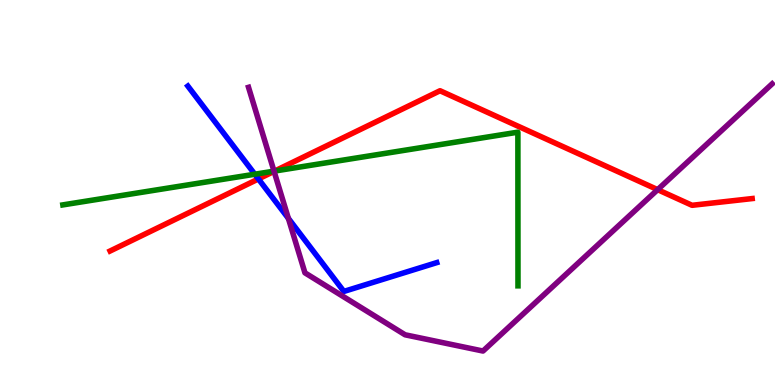[{'lines': ['blue', 'red'], 'intersections': [{'x': 3.33, 'y': 5.35}]}, {'lines': ['green', 'red'], 'intersections': [{'x': 3.54, 'y': 5.56}]}, {'lines': ['purple', 'red'], 'intersections': [{'x': 3.54, 'y': 5.55}, {'x': 8.49, 'y': 5.07}]}, {'lines': ['blue', 'green'], 'intersections': [{'x': 3.29, 'y': 5.47}]}, {'lines': ['blue', 'purple'], 'intersections': [{'x': 3.72, 'y': 4.33}]}, {'lines': ['green', 'purple'], 'intersections': [{'x': 3.54, 'y': 5.55}]}]